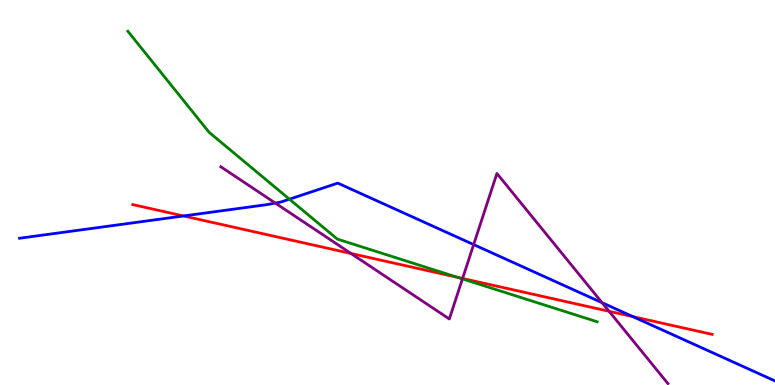[{'lines': ['blue', 'red'], 'intersections': [{'x': 2.37, 'y': 4.39}, {'x': 8.17, 'y': 1.78}]}, {'lines': ['green', 'red'], 'intersections': [{'x': 5.9, 'y': 2.8}]}, {'lines': ['purple', 'red'], 'intersections': [{'x': 4.53, 'y': 3.42}, {'x': 5.97, 'y': 2.77}, {'x': 7.86, 'y': 1.91}]}, {'lines': ['blue', 'green'], 'intersections': [{'x': 3.73, 'y': 4.83}]}, {'lines': ['blue', 'purple'], 'intersections': [{'x': 3.55, 'y': 4.73}, {'x': 6.11, 'y': 3.65}, {'x': 7.77, 'y': 2.14}]}, {'lines': ['green', 'purple'], 'intersections': [{'x': 5.97, 'y': 2.76}]}]